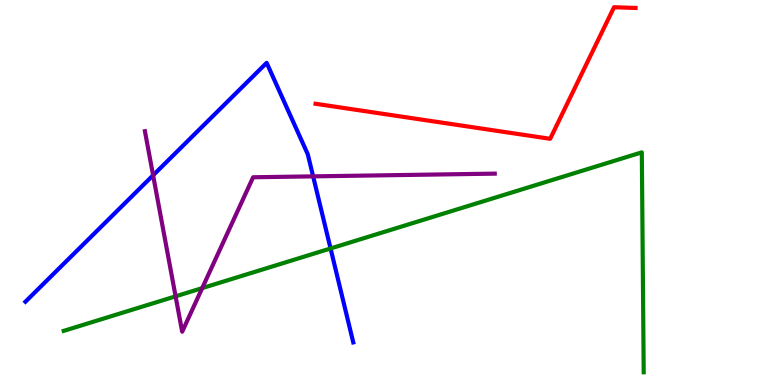[{'lines': ['blue', 'red'], 'intersections': []}, {'lines': ['green', 'red'], 'intersections': []}, {'lines': ['purple', 'red'], 'intersections': []}, {'lines': ['blue', 'green'], 'intersections': [{'x': 4.27, 'y': 3.55}]}, {'lines': ['blue', 'purple'], 'intersections': [{'x': 1.98, 'y': 5.45}, {'x': 4.04, 'y': 5.42}]}, {'lines': ['green', 'purple'], 'intersections': [{'x': 2.27, 'y': 2.3}, {'x': 2.61, 'y': 2.52}]}]